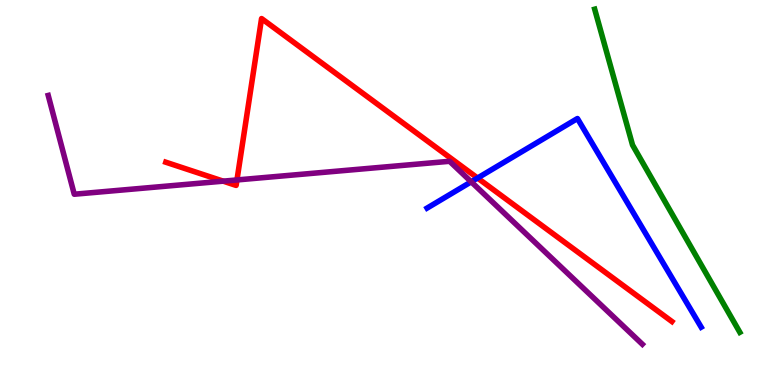[{'lines': ['blue', 'red'], 'intersections': [{'x': 6.16, 'y': 5.38}]}, {'lines': ['green', 'red'], 'intersections': []}, {'lines': ['purple', 'red'], 'intersections': [{'x': 2.88, 'y': 5.29}, {'x': 3.06, 'y': 5.33}]}, {'lines': ['blue', 'green'], 'intersections': []}, {'lines': ['blue', 'purple'], 'intersections': [{'x': 6.08, 'y': 5.28}]}, {'lines': ['green', 'purple'], 'intersections': []}]